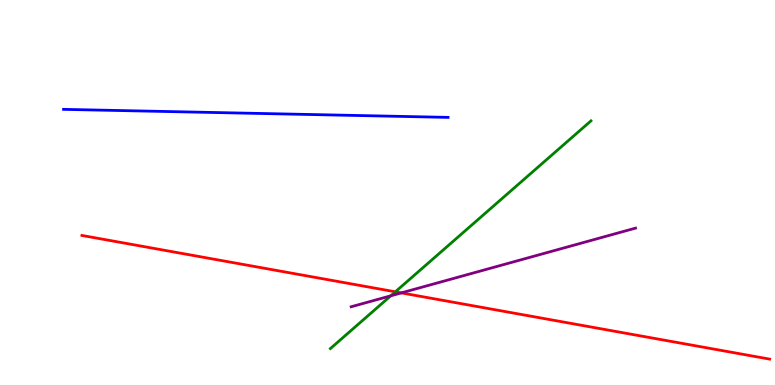[{'lines': ['blue', 'red'], 'intersections': []}, {'lines': ['green', 'red'], 'intersections': [{'x': 5.1, 'y': 2.42}]}, {'lines': ['purple', 'red'], 'intersections': [{'x': 5.18, 'y': 2.39}]}, {'lines': ['blue', 'green'], 'intersections': []}, {'lines': ['blue', 'purple'], 'intersections': []}, {'lines': ['green', 'purple'], 'intersections': [{'x': 5.04, 'y': 2.32}]}]